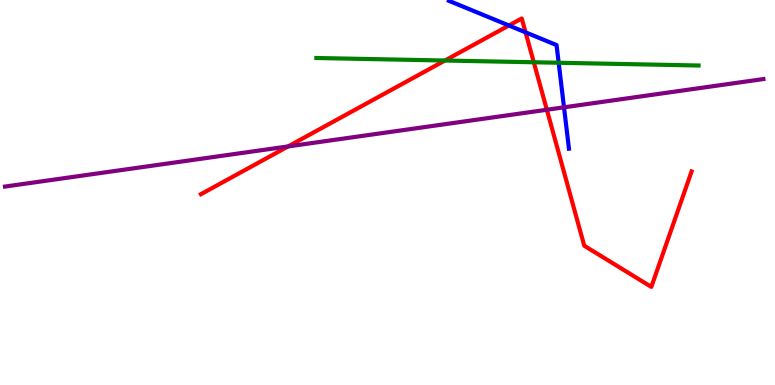[{'lines': ['blue', 'red'], 'intersections': [{'x': 6.57, 'y': 9.34}, {'x': 6.78, 'y': 9.16}]}, {'lines': ['green', 'red'], 'intersections': [{'x': 5.74, 'y': 8.43}, {'x': 6.89, 'y': 8.38}]}, {'lines': ['purple', 'red'], 'intersections': [{'x': 3.72, 'y': 6.2}, {'x': 7.06, 'y': 7.15}]}, {'lines': ['blue', 'green'], 'intersections': [{'x': 7.21, 'y': 8.37}]}, {'lines': ['blue', 'purple'], 'intersections': [{'x': 7.28, 'y': 7.21}]}, {'lines': ['green', 'purple'], 'intersections': []}]